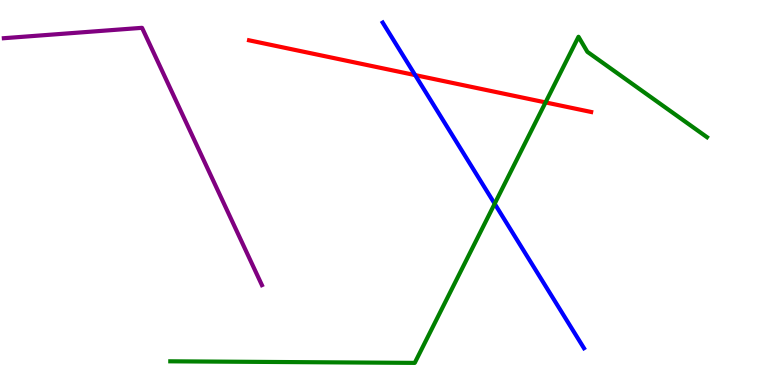[{'lines': ['blue', 'red'], 'intersections': [{'x': 5.36, 'y': 8.05}]}, {'lines': ['green', 'red'], 'intersections': [{'x': 7.04, 'y': 7.34}]}, {'lines': ['purple', 'red'], 'intersections': []}, {'lines': ['blue', 'green'], 'intersections': [{'x': 6.38, 'y': 4.71}]}, {'lines': ['blue', 'purple'], 'intersections': []}, {'lines': ['green', 'purple'], 'intersections': []}]